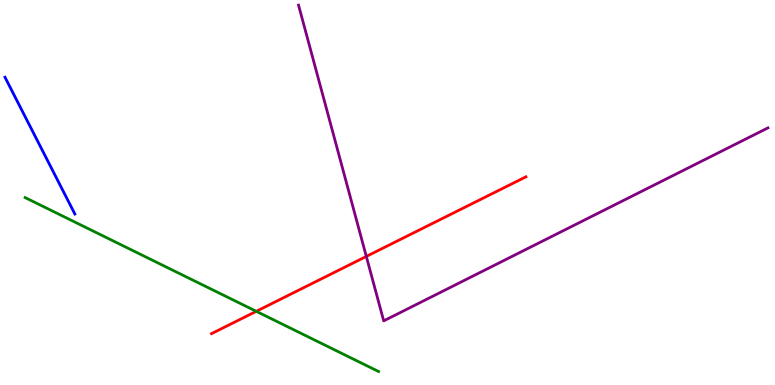[{'lines': ['blue', 'red'], 'intersections': []}, {'lines': ['green', 'red'], 'intersections': [{'x': 3.31, 'y': 1.91}]}, {'lines': ['purple', 'red'], 'intersections': [{'x': 4.73, 'y': 3.34}]}, {'lines': ['blue', 'green'], 'intersections': []}, {'lines': ['blue', 'purple'], 'intersections': []}, {'lines': ['green', 'purple'], 'intersections': []}]